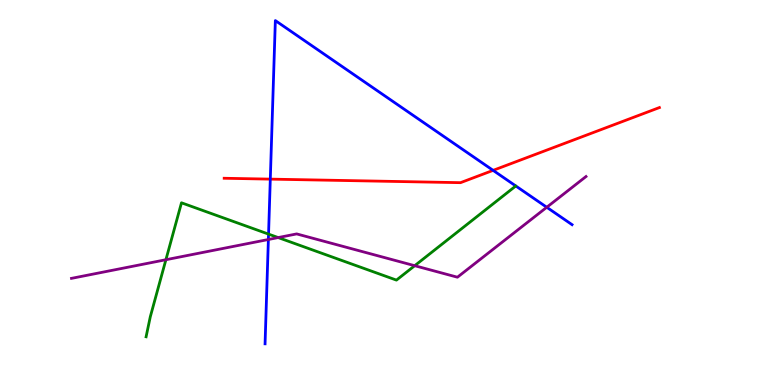[{'lines': ['blue', 'red'], 'intersections': [{'x': 3.49, 'y': 5.35}, {'x': 6.36, 'y': 5.57}]}, {'lines': ['green', 'red'], 'intersections': []}, {'lines': ['purple', 'red'], 'intersections': []}, {'lines': ['blue', 'green'], 'intersections': [{'x': 3.47, 'y': 3.92}]}, {'lines': ['blue', 'purple'], 'intersections': [{'x': 3.46, 'y': 3.78}, {'x': 7.05, 'y': 4.62}]}, {'lines': ['green', 'purple'], 'intersections': [{'x': 2.14, 'y': 3.25}, {'x': 3.59, 'y': 3.83}, {'x': 5.35, 'y': 3.1}]}]